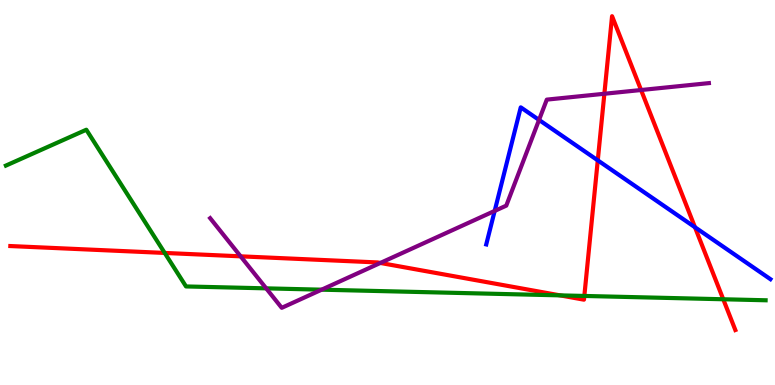[{'lines': ['blue', 'red'], 'intersections': [{'x': 7.71, 'y': 5.84}, {'x': 8.97, 'y': 4.1}]}, {'lines': ['green', 'red'], 'intersections': [{'x': 2.13, 'y': 3.43}, {'x': 7.23, 'y': 2.33}, {'x': 7.54, 'y': 2.31}, {'x': 9.33, 'y': 2.23}]}, {'lines': ['purple', 'red'], 'intersections': [{'x': 3.1, 'y': 3.34}, {'x': 4.91, 'y': 3.17}, {'x': 7.8, 'y': 7.56}, {'x': 8.27, 'y': 7.66}]}, {'lines': ['blue', 'green'], 'intersections': []}, {'lines': ['blue', 'purple'], 'intersections': [{'x': 6.38, 'y': 4.52}, {'x': 6.96, 'y': 6.88}]}, {'lines': ['green', 'purple'], 'intersections': [{'x': 3.43, 'y': 2.51}, {'x': 4.15, 'y': 2.48}]}]